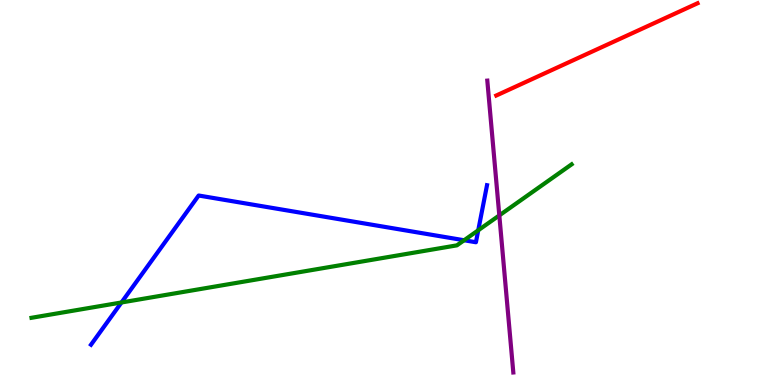[{'lines': ['blue', 'red'], 'intersections': []}, {'lines': ['green', 'red'], 'intersections': []}, {'lines': ['purple', 'red'], 'intersections': []}, {'lines': ['blue', 'green'], 'intersections': [{'x': 1.57, 'y': 2.14}, {'x': 5.99, 'y': 3.76}, {'x': 6.17, 'y': 4.02}]}, {'lines': ['blue', 'purple'], 'intersections': []}, {'lines': ['green', 'purple'], 'intersections': [{'x': 6.44, 'y': 4.41}]}]